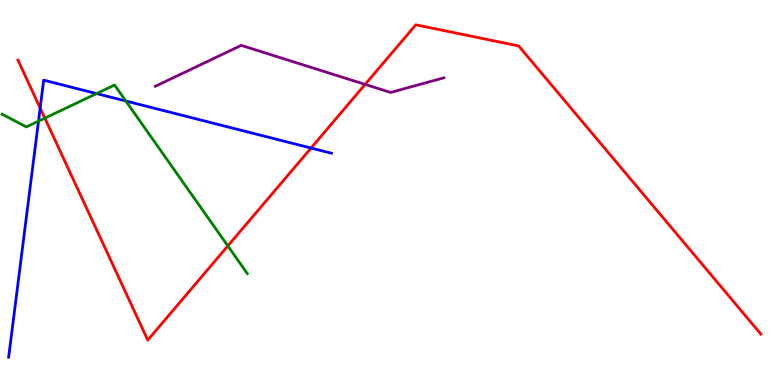[{'lines': ['blue', 'red'], 'intersections': [{'x': 0.518, 'y': 7.19}, {'x': 4.01, 'y': 6.15}]}, {'lines': ['green', 'red'], 'intersections': [{'x': 0.578, 'y': 6.93}, {'x': 2.94, 'y': 3.61}]}, {'lines': ['purple', 'red'], 'intersections': [{'x': 4.71, 'y': 7.81}]}, {'lines': ['blue', 'green'], 'intersections': [{'x': 0.497, 'y': 6.85}, {'x': 1.25, 'y': 7.57}, {'x': 1.62, 'y': 7.38}]}, {'lines': ['blue', 'purple'], 'intersections': []}, {'lines': ['green', 'purple'], 'intersections': []}]